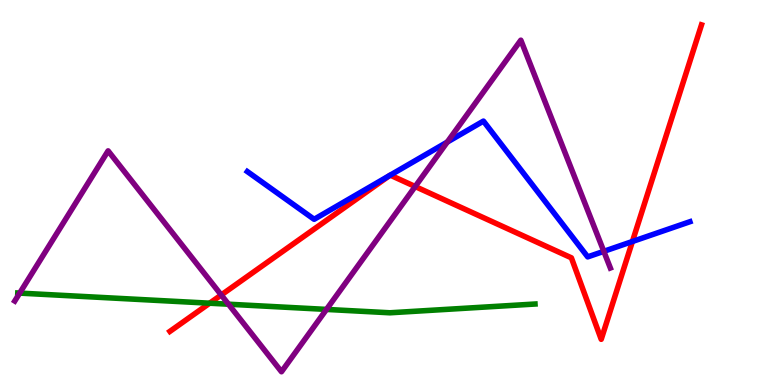[{'lines': ['blue', 'red'], 'intersections': [{'x': 5.03, 'y': 5.45}, {'x': 5.04, 'y': 5.45}, {'x': 8.16, 'y': 3.73}]}, {'lines': ['green', 'red'], 'intersections': [{'x': 2.71, 'y': 2.12}]}, {'lines': ['purple', 'red'], 'intersections': [{'x': 2.85, 'y': 2.34}, {'x': 5.36, 'y': 5.16}]}, {'lines': ['blue', 'green'], 'intersections': []}, {'lines': ['blue', 'purple'], 'intersections': [{'x': 5.77, 'y': 6.31}, {'x': 7.79, 'y': 3.47}]}, {'lines': ['green', 'purple'], 'intersections': [{'x': 0.254, 'y': 2.39}, {'x': 2.95, 'y': 2.1}, {'x': 4.21, 'y': 1.96}]}]